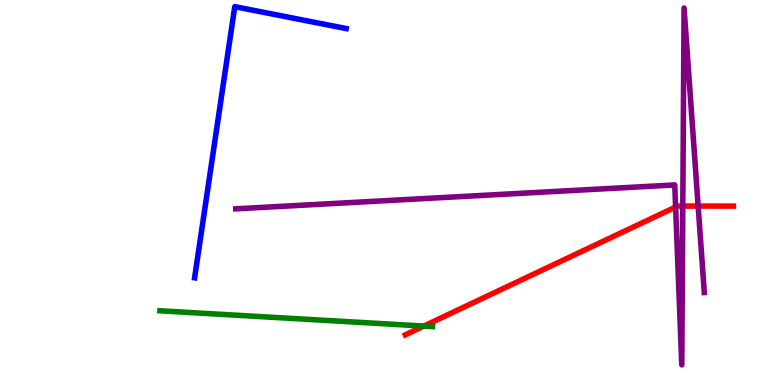[{'lines': ['blue', 'red'], 'intersections': []}, {'lines': ['green', 'red'], 'intersections': [{'x': 5.47, 'y': 1.53}]}, {'lines': ['purple', 'red'], 'intersections': [{'x': 8.72, 'y': 4.62}, {'x': 8.81, 'y': 4.65}, {'x': 9.01, 'y': 4.65}]}, {'lines': ['blue', 'green'], 'intersections': []}, {'lines': ['blue', 'purple'], 'intersections': []}, {'lines': ['green', 'purple'], 'intersections': []}]